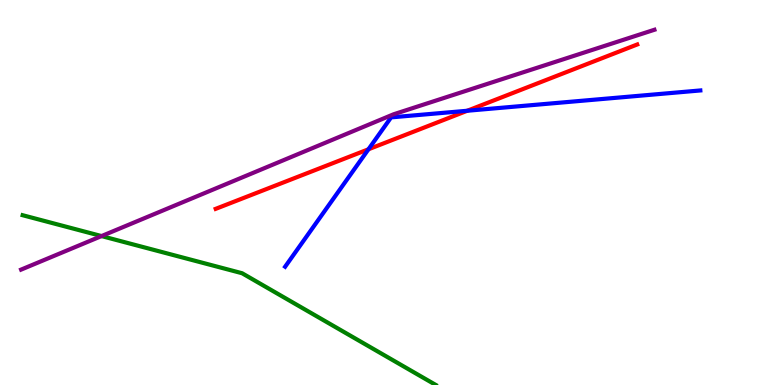[{'lines': ['blue', 'red'], 'intersections': [{'x': 4.75, 'y': 6.12}, {'x': 6.03, 'y': 7.12}]}, {'lines': ['green', 'red'], 'intersections': []}, {'lines': ['purple', 'red'], 'intersections': []}, {'lines': ['blue', 'green'], 'intersections': []}, {'lines': ['blue', 'purple'], 'intersections': []}, {'lines': ['green', 'purple'], 'intersections': [{'x': 1.31, 'y': 3.87}]}]